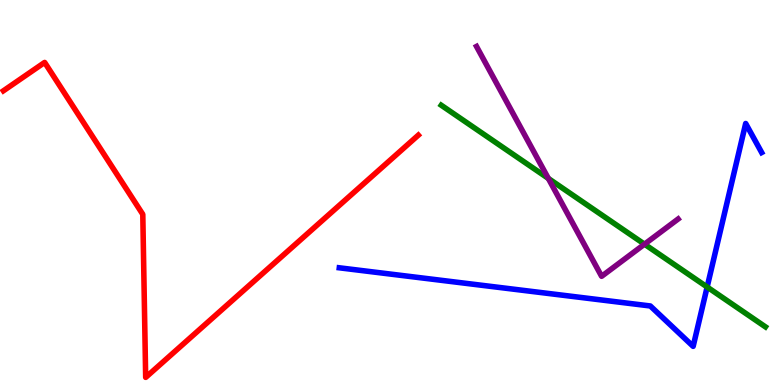[{'lines': ['blue', 'red'], 'intersections': []}, {'lines': ['green', 'red'], 'intersections': []}, {'lines': ['purple', 'red'], 'intersections': []}, {'lines': ['blue', 'green'], 'intersections': [{'x': 9.12, 'y': 2.55}]}, {'lines': ['blue', 'purple'], 'intersections': []}, {'lines': ['green', 'purple'], 'intersections': [{'x': 7.08, 'y': 5.36}, {'x': 8.32, 'y': 3.66}]}]